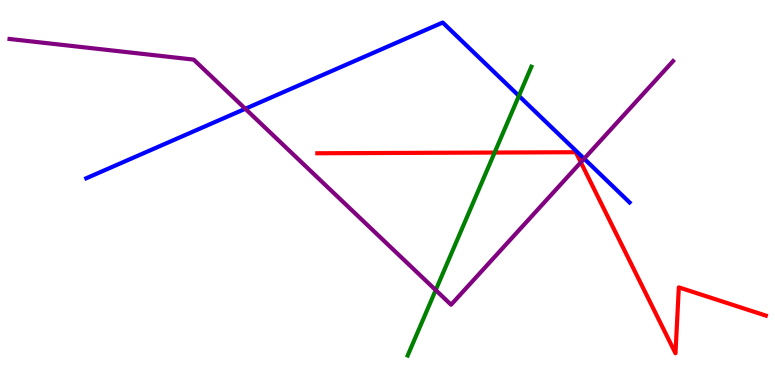[{'lines': ['blue', 'red'], 'intersections': []}, {'lines': ['green', 'red'], 'intersections': [{'x': 6.38, 'y': 6.04}]}, {'lines': ['purple', 'red'], 'intersections': [{'x': 7.49, 'y': 5.78}]}, {'lines': ['blue', 'green'], 'intersections': [{'x': 6.7, 'y': 7.51}]}, {'lines': ['blue', 'purple'], 'intersections': [{'x': 3.17, 'y': 7.17}, {'x': 7.54, 'y': 5.88}]}, {'lines': ['green', 'purple'], 'intersections': [{'x': 5.62, 'y': 2.47}]}]